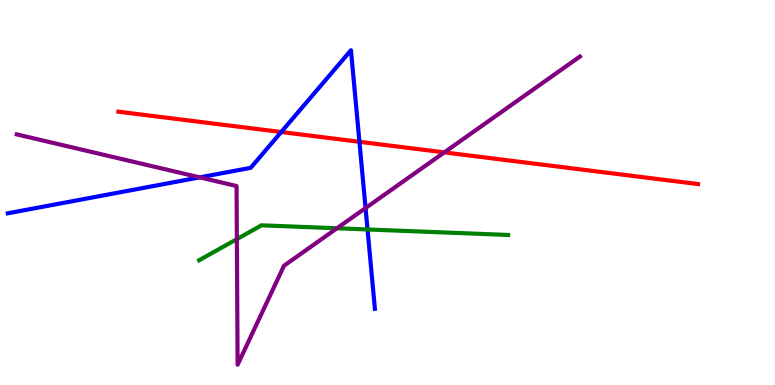[{'lines': ['blue', 'red'], 'intersections': [{'x': 3.63, 'y': 6.57}, {'x': 4.64, 'y': 6.32}]}, {'lines': ['green', 'red'], 'intersections': []}, {'lines': ['purple', 'red'], 'intersections': [{'x': 5.73, 'y': 6.04}]}, {'lines': ['blue', 'green'], 'intersections': [{'x': 4.74, 'y': 4.04}]}, {'lines': ['blue', 'purple'], 'intersections': [{'x': 2.58, 'y': 5.39}, {'x': 4.72, 'y': 4.6}]}, {'lines': ['green', 'purple'], 'intersections': [{'x': 3.06, 'y': 3.79}, {'x': 4.35, 'y': 4.07}]}]